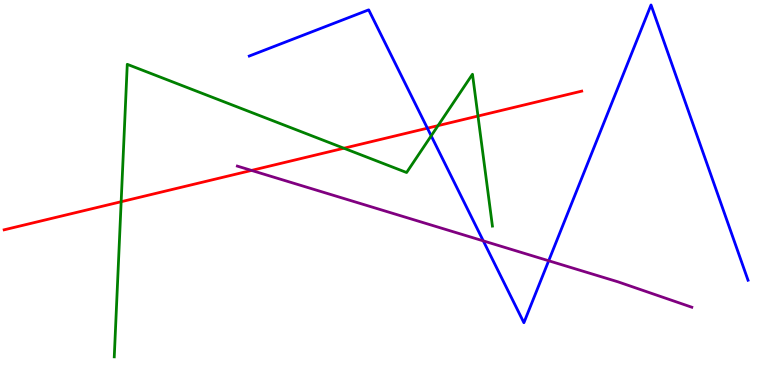[{'lines': ['blue', 'red'], 'intersections': [{'x': 5.51, 'y': 6.67}]}, {'lines': ['green', 'red'], 'intersections': [{'x': 1.56, 'y': 4.76}, {'x': 4.44, 'y': 6.15}, {'x': 5.65, 'y': 6.74}, {'x': 6.17, 'y': 6.99}]}, {'lines': ['purple', 'red'], 'intersections': [{'x': 3.25, 'y': 5.57}]}, {'lines': ['blue', 'green'], 'intersections': [{'x': 5.56, 'y': 6.47}]}, {'lines': ['blue', 'purple'], 'intersections': [{'x': 6.24, 'y': 3.74}, {'x': 7.08, 'y': 3.23}]}, {'lines': ['green', 'purple'], 'intersections': []}]